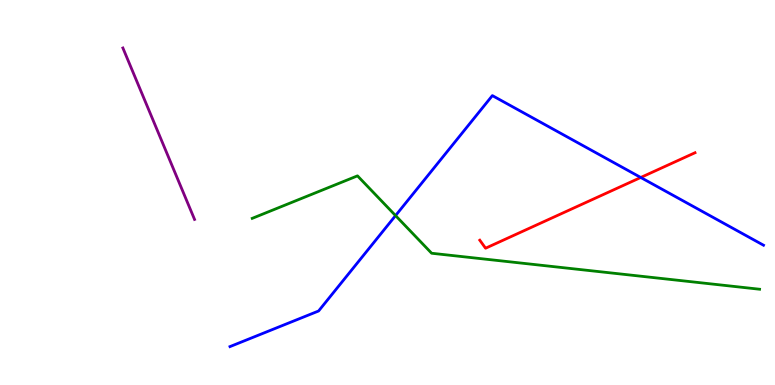[{'lines': ['blue', 'red'], 'intersections': [{'x': 8.27, 'y': 5.39}]}, {'lines': ['green', 'red'], 'intersections': []}, {'lines': ['purple', 'red'], 'intersections': []}, {'lines': ['blue', 'green'], 'intersections': [{'x': 5.1, 'y': 4.4}]}, {'lines': ['blue', 'purple'], 'intersections': []}, {'lines': ['green', 'purple'], 'intersections': []}]